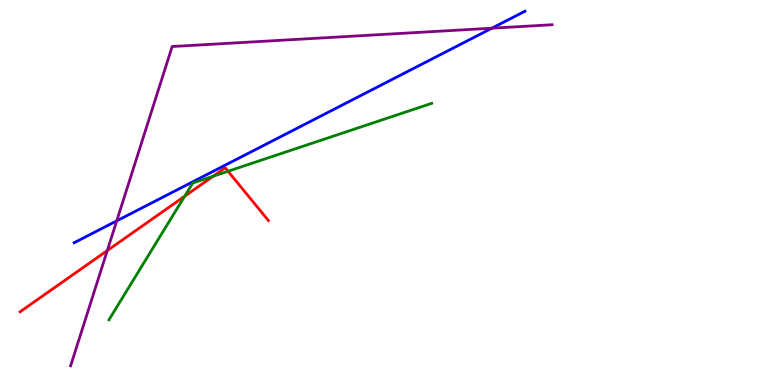[{'lines': ['blue', 'red'], 'intersections': []}, {'lines': ['green', 'red'], 'intersections': [{'x': 2.38, 'y': 4.9}, {'x': 2.75, 'y': 5.42}, {'x': 2.94, 'y': 5.55}]}, {'lines': ['purple', 'red'], 'intersections': [{'x': 1.38, 'y': 3.49}]}, {'lines': ['blue', 'green'], 'intersections': []}, {'lines': ['blue', 'purple'], 'intersections': [{'x': 1.51, 'y': 4.26}, {'x': 6.35, 'y': 9.27}]}, {'lines': ['green', 'purple'], 'intersections': []}]